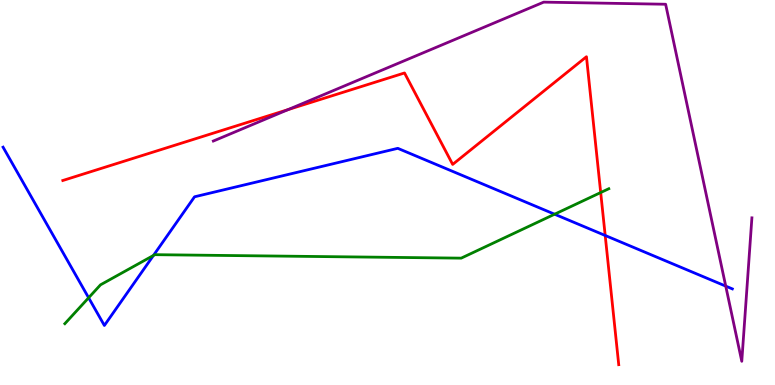[{'lines': ['blue', 'red'], 'intersections': [{'x': 7.81, 'y': 3.88}]}, {'lines': ['green', 'red'], 'intersections': [{'x': 7.75, 'y': 5.0}]}, {'lines': ['purple', 'red'], 'intersections': [{'x': 3.72, 'y': 7.15}]}, {'lines': ['blue', 'green'], 'intersections': [{'x': 1.14, 'y': 2.27}, {'x': 1.98, 'y': 3.36}, {'x': 7.16, 'y': 4.44}]}, {'lines': ['blue', 'purple'], 'intersections': [{'x': 9.36, 'y': 2.57}]}, {'lines': ['green', 'purple'], 'intersections': []}]